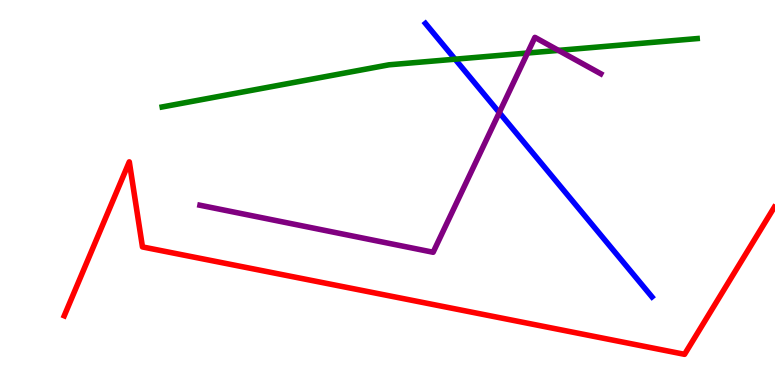[{'lines': ['blue', 'red'], 'intersections': []}, {'lines': ['green', 'red'], 'intersections': []}, {'lines': ['purple', 'red'], 'intersections': []}, {'lines': ['blue', 'green'], 'intersections': [{'x': 5.87, 'y': 8.46}]}, {'lines': ['blue', 'purple'], 'intersections': [{'x': 6.44, 'y': 7.08}]}, {'lines': ['green', 'purple'], 'intersections': [{'x': 6.81, 'y': 8.62}, {'x': 7.21, 'y': 8.69}]}]